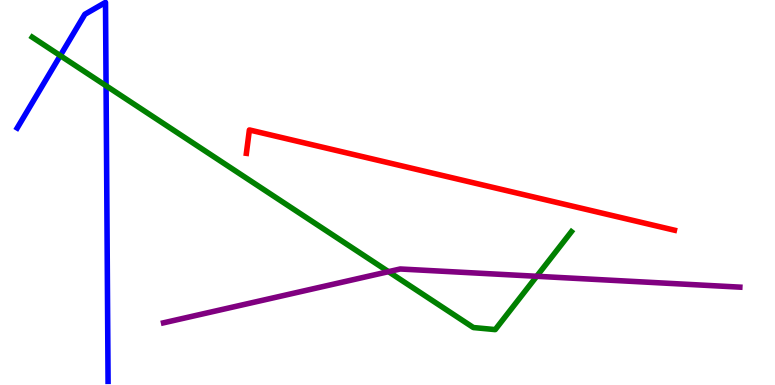[{'lines': ['blue', 'red'], 'intersections': []}, {'lines': ['green', 'red'], 'intersections': []}, {'lines': ['purple', 'red'], 'intersections': []}, {'lines': ['blue', 'green'], 'intersections': [{'x': 0.778, 'y': 8.56}, {'x': 1.37, 'y': 7.77}]}, {'lines': ['blue', 'purple'], 'intersections': []}, {'lines': ['green', 'purple'], 'intersections': [{'x': 5.01, 'y': 2.94}, {'x': 6.93, 'y': 2.82}]}]